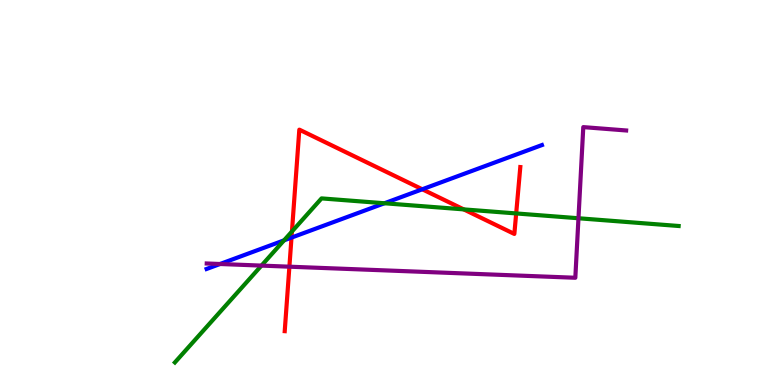[{'lines': ['blue', 'red'], 'intersections': [{'x': 3.76, 'y': 3.83}, {'x': 5.45, 'y': 5.08}]}, {'lines': ['green', 'red'], 'intersections': [{'x': 3.77, 'y': 3.99}, {'x': 5.98, 'y': 4.56}, {'x': 6.66, 'y': 4.46}]}, {'lines': ['purple', 'red'], 'intersections': [{'x': 3.73, 'y': 3.07}]}, {'lines': ['blue', 'green'], 'intersections': [{'x': 3.66, 'y': 3.76}, {'x': 4.96, 'y': 4.72}]}, {'lines': ['blue', 'purple'], 'intersections': [{'x': 2.84, 'y': 3.14}]}, {'lines': ['green', 'purple'], 'intersections': [{'x': 3.37, 'y': 3.1}, {'x': 7.46, 'y': 4.33}]}]